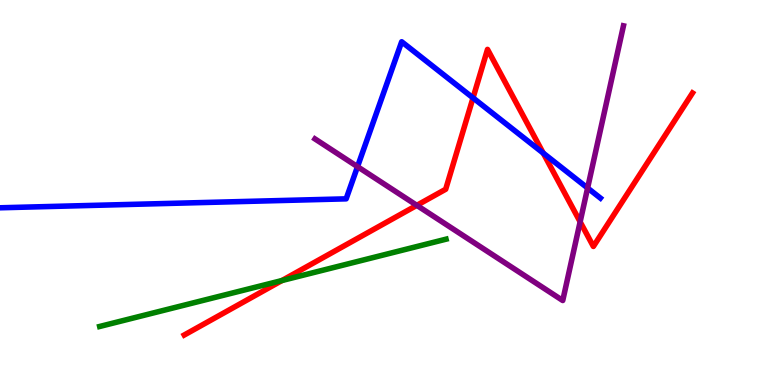[{'lines': ['blue', 'red'], 'intersections': [{'x': 6.1, 'y': 7.46}, {'x': 7.01, 'y': 6.02}]}, {'lines': ['green', 'red'], 'intersections': [{'x': 3.64, 'y': 2.71}]}, {'lines': ['purple', 'red'], 'intersections': [{'x': 5.38, 'y': 4.67}, {'x': 7.49, 'y': 4.24}]}, {'lines': ['blue', 'green'], 'intersections': []}, {'lines': ['blue', 'purple'], 'intersections': [{'x': 4.61, 'y': 5.67}, {'x': 7.58, 'y': 5.12}]}, {'lines': ['green', 'purple'], 'intersections': []}]